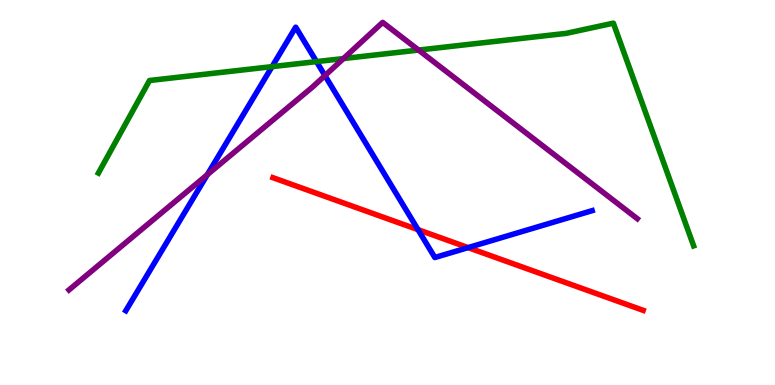[{'lines': ['blue', 'red'], 'intersections': [{'x': 5.39, 'y': 4.03}, {'x': 6.04, 'y': 3.57}]}, {'lines': ['green', 'red'], 'intersections': []}, {'lines': ['purple', 'red'], 'intersections': []}, {'lines': ['blue', 'green'], 'intersections': [{'x': 3.51, 'y': 8.27}, {'x': 4.08, 'y': 8.4}]}, {'lines': ['blue', 'purple'], 'intersections': [{'x': 2.68, 'y': 5.46}, {'x': 4.19, 'y': 8.04}]}, {'lines': ['green', 'purple'], 'intersections': [{'x': 4.43, 'y': 8.48}, {'x': 5.4, 'y': 8.7}]}]